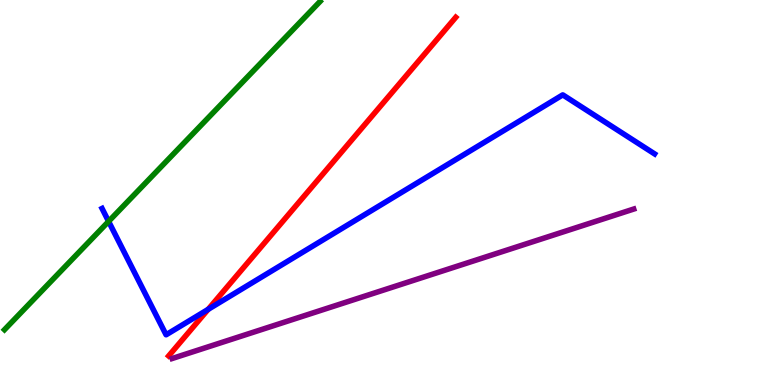[{'lines': ['blue', 'red'], 'intersections': [{'x': 2.69, 'y': 1.97}]}, {'lines': ['green', 'red'], 'intersections': []}, {'lines': ['purple', 'red'], 'intersections': []}, {'lines': ['blue', 'green'], 'intersections': [{'x': 1.4, 'y': 4.25}]}, {'lines': ['blue', 'purple'], 'intersections': []}, {'lines': ['green', 'purple'], 'intersections': []}]